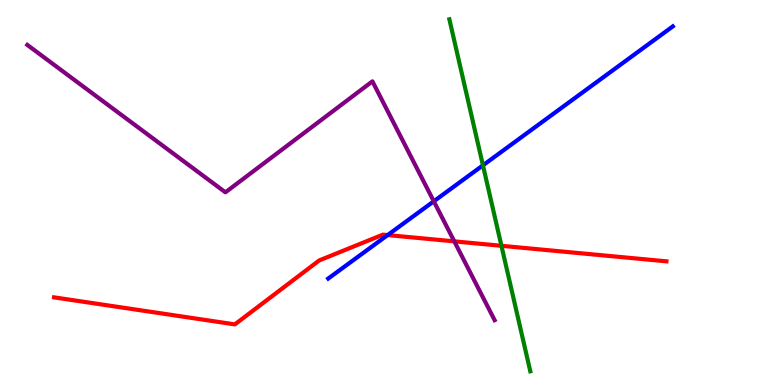[{'lines': ['blue', 'red'], 'intersections': [{'x': 5.0, 'y': 3.89}]}, {'lines': ['green', 'red'], 'intersections': [{'x': 6.47, 'y': 3.62}]}, {'lines': ['purple', 'red'], 'intersections': [{'x': 5.86, 'y': 3.73}]}, {'lines': ['blue', 'green'], 'intersections': [{'x': 6.23, 'y': 5.71}]}, {'lines': ['blue', 'purple'], 'intersections': [{'x': 5.6, 'y': 4.77}]}, {'lines': ['green', 'purple'], 'intersections': []}]